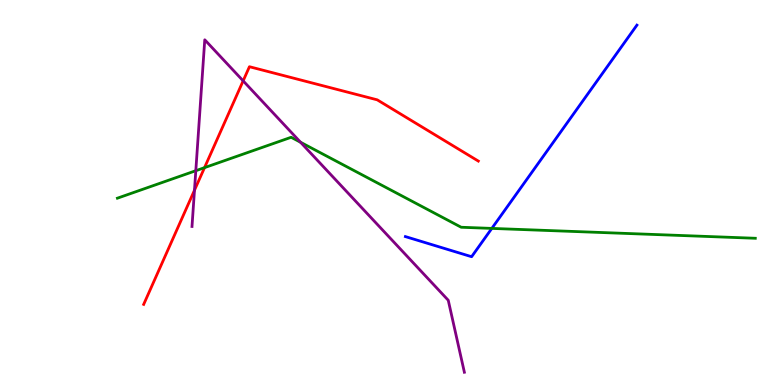[{'lines': ['blue', 'red'], 'intersections': []}, {'lines': ['green', 'red'], 'intersections': [{'x': 2.64, 'y': 5.65}]}, {'lines': ['purple', 'red'], 'intersections': [{'x': 2.51, 'y': 5.06}, {'x': 3.14, 'y': 7.9}]}, {'lines': ['blue', 'green'], 'intersections': [{'x': 6.35, 'y': 4.07}]}, {'lines': ['blue', 'purple'], 'intersections': []}, {'lines': ['green', 'purple'], 'intersections': [{'x': 2.53, 'y': 5.57}, {'x': 3.88, 'y': 6.3}]}]